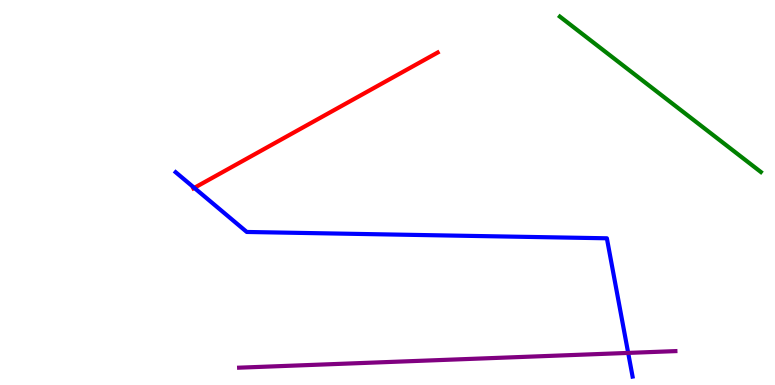[{'lines': ['blue', 'red'], 'intersections': [{'x': 2.51, 'y': 5.12}]}, {'lines': ['green', 'red'], 'intersections': []}, {'lines': ['purple', 'red'], 'intersections': []}, {'lines': ['blue', 'green'], 'intersections': []}, {'lines': ['blue', 'purple'], 'intersections': [{'x': 8.11, 'y': 0.833}]}, {'lines': ['green', 'purple'], 'intersections': []}]